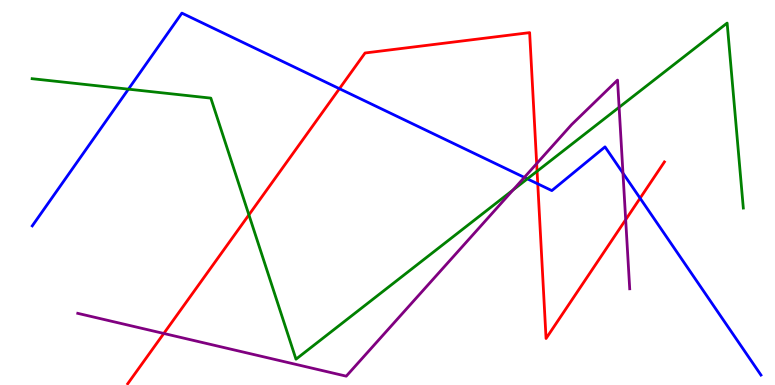[{'lines': ['blue', 'red'], 'intersections': [{'x': 4.38, 'y': 7.7}, {'x': 6.94, 'y': 5.22}, {'x': 8.26, 'y': 4.85}]}, {'lines': ['green', 'red'], 'intersections': [{'x': 3.21, 'y': 4.42}, {'x': 6.93, 'y': 5.55}]}, {'lines': ['purple', 'red'], 'intersections': [{'x': 2.11, 'y': 1.34}, {'x': 6.92, 'y': 5.75}, {'x': 8.07, 'y': 4.29}]}, {'lines': ['blue', 'green'], 'intersections': [{'x': 1.66, 'y': 7.68}, {'x': 6.8, 'y': 5.35}]}, {'lines': ['blue', 'purple'], 'intersections': [{'x': 6.77, 'y': 5.39}, {'x': 8.04, 'y': 5.5}]}, {'lines': ['green', 'purple'], 'intersections': [{'x': 6.62, 'y': 5.07}, {'x': 7.99, 'y': 7.21}]}]